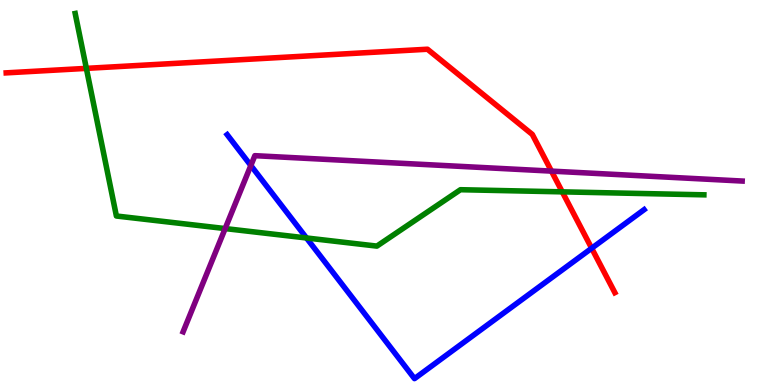[{'lines': ['blue', 'red'], 'intersections': [{'x': 7.63, 'y': 3.55}]}, {'lines': ['green', 'red'], 'intersections': [{'x': 1.11, 'y': 8.22}, {'x': 7.25, 'y': 5.02}]}, {'lines': ['purple', 'red'], 'intersections': [{'x': 7.12, 'y': 5.56}]}, {'lines': ['blue', 'green'], 'intersections': [{'x': 3.95, 'y': 3.82}]}, {'lines': ['blue', 'purple'], 'intersections': [{'x': 3.24, 'y': 5.7}]}, {'lines': ['green', 'purple'], 'intersections': [{'x': 2.91, 'y': 4.06}]}]